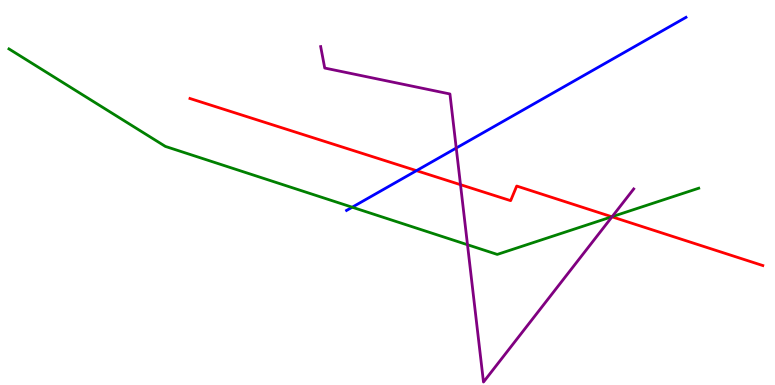[{'lines': ['blue', 'red'], 'intersections': [{'x': 5.37, 'y': 5.57}]}, {'lines': ['green', 'red'], 'intersections': [{'x': 7.89, 'y': 4.37}]}, {'lines': ['purple', 'red'], 'intersections': [{'x': 5.94, 'y': 5.2}, {'x': 7.9, 'y': 4.37}]}, {'lines': ['blue', 'green'], 'intersections': [{'x': 4.54, 'y': 4.62}]}, {'lines': ['blue', 'purple'], 'intersections': [{'x': 5.89, 'y': 6.15}]}, {'lines': ['green', 'purple'], 'intersections': [{'x': 6.03, 'y': 3.64}, {'x': 7.9, 'y': 4.37}]}]